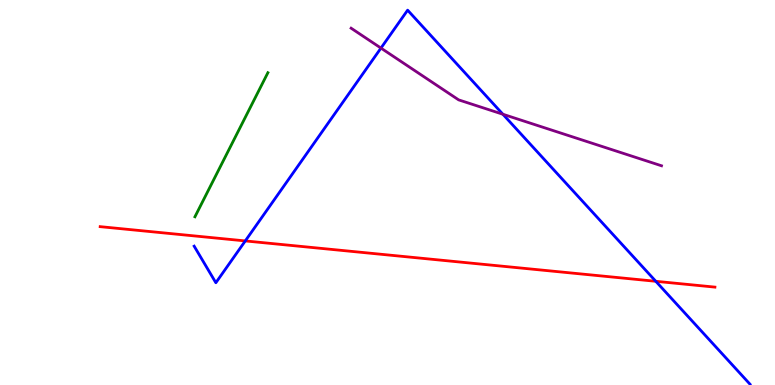[{'lines': ['blue', 'red'], 'intersections': [{'x': 3.16, 'y': 3.74}, {'x': 8.46, 'y': 2.69}]}, {'lines': ['green', 'red'], 'intersections': []}, {'lines': ['purple', 'red'], 'intersections': []}, {'lines': ['blue', 'green'], 'intersections': []}, {'lines': ['blue', 'purple'], 'intersections': [{'x': 4.92, 'y': 8.75}, {'x': 6.49, 'y': 7.03}]}, {'lines': ['green', 'purple'], 'intersections': []}]